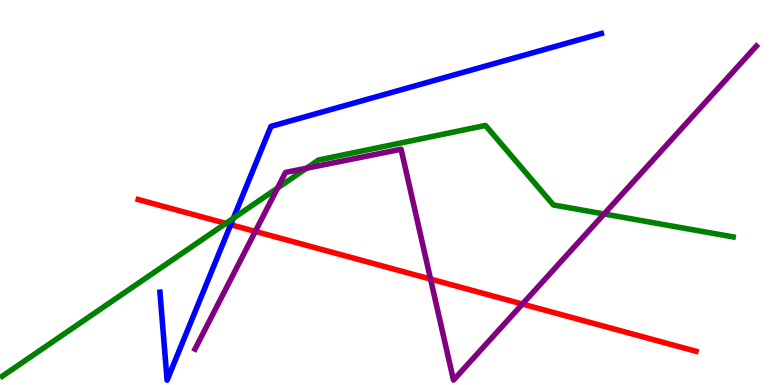[{'lines': ['blue', 'red'], 'intersections': [{'x': 2.98, 'y': 4.16}]}, {'lines': ['green', 'red'], 'intersections': [{'x': 2.91, 'y': 4.2}]}, {'lines': ['purple', 'red'], 'intersections': [{'x': 3.29, 'y': 3.99}, {'x': 5.56, 'y': 2.75}, {'x': 6.74, 'y': 2.1}]}, {'lines': ['blue', 'green'], 'intersections': [{'x': 3.01, 'y': 4.33}]}, {'lines': ['blue', 'purple'], 'intersections': []}, {'lines': ['green', 'purple'], 'intersections': [{'x': 3.58, 'y': 5.12}, {'x': 3.95, 'y': 5.63}, {'x': 7.79, 'y': 4.44}]}]